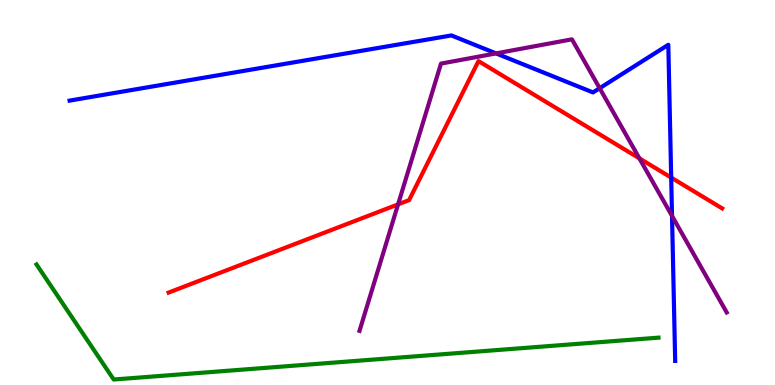[{'lines': ['blue', 'red'], 'intersections': [{'x': 8.66, 'y': 5.39}]}, {'lines': ['green', 'red'], 'intersections': []}, {'lines': ['purple', 'red'], 'intersections': [{'x': 5.14, 'y': 4.69}, {'x': 8.25, 'y': 5.89}]}, {'lines': ['blue', 'green'], 'intersections': []}, {'lines': ['blue', 'purple'], 'intersections': [{'x': 6.4, 'y': 8.61}, {'x': 7.74, 'y': 7.71}, {'x': 8.67, 'y': 4.39}]}, {'lines': ['green', 'purple'], 'intersections': []}]